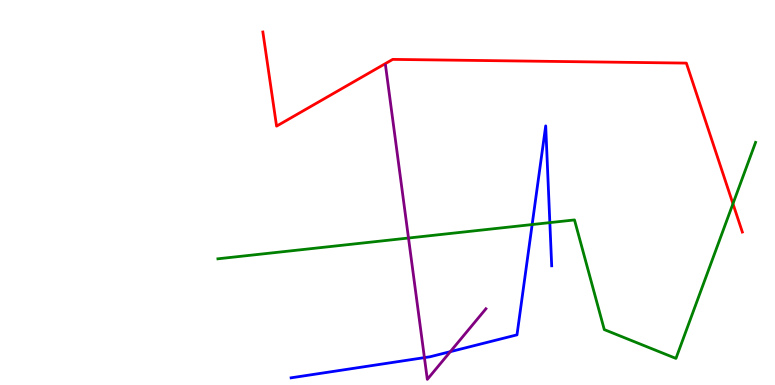[{'lines': ['blue', 'red'], 'intersections': []}, {'lines': ['green', 'red'], 'intersections': [{'x': 9.46, 'y': 4.71}]}, {'lines': ['purple', 'red'], 'intersections': []}, {'lines': ['blue', 'green'], 'intersections': [{'x': 6.87, 'y': 4.17}, {'x': 7.09, 'y': 4.22}]}, {'lines': ['blue', 'purple'], 'intersections': [{'x': 5.48, 'y': 0.711}, {'x': 5.81, 'y': 0.866}]}, {'lines': ['green', 'purple'], 'intersections': [{'x': 5.27, 'y': 3.82}]}]